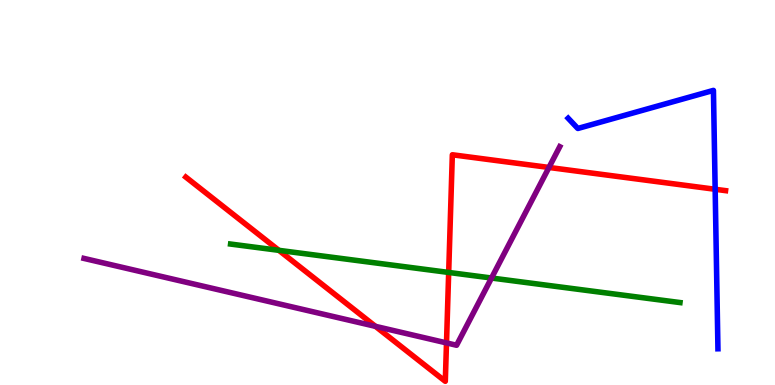[{'lines': ['blue', 'red'], 'intersections': [{'x': 9.23, 'y': 5.08}]}, {'lines': ['green', 'red'], 'intersections': [{'x': 3.6, 'y': 3.5}, {'x': 5.79, 'y': 2.92}]}, {'lines': ['purple', 'red'], 'intersections': [{'x': 4.84, 'y': 1.52}, {'x': 5.76, 'y': 1.09}, {'x': 7.08, 'y': 5.65}]}, {'lines': ['blue', 'green'], 'intersections': []}, {'lines': ['blue', 'purple'], 'intersections': []}, {'lines': ['green', 'purple'], 'intersections': [{'x': 6.34, 'y': 2.78}]}]